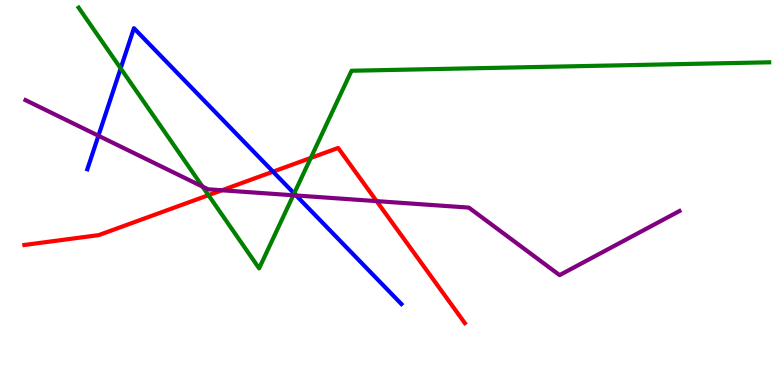[{'lines': ['blue', 'red'], 'intersections': [{'x': 3.52, 'y': 5.54}]}, {'lines': ['green', 'red'], 'intersections': [{'x': 2.69, 'y': 4.93}, {'x': 4.01, 'y': 5.9}]}, {'lines': ['purple', 'red'], 'intersections': [{'x': 2.86, 'y': 5.06}, {'x': 4.86, 'y': 4.78}]}, {'lines': ['blue', 'green'], 'intersections': [{'x': 1.56, 'y': 8.22}, {'x': 3.8, 'y': 4.98}]}, {'lines': ['blue', 'purple'], 'intersections': [{'x': 1.27, 'y': 6.47}, {'x': 3.82, 'y': 4.92}]}, {'lines': ['green', 'purple'], 'intersections': [{'x': 2.61, 'y': 5.15}, {'x': 3.78, 'y': 4.93}]}]